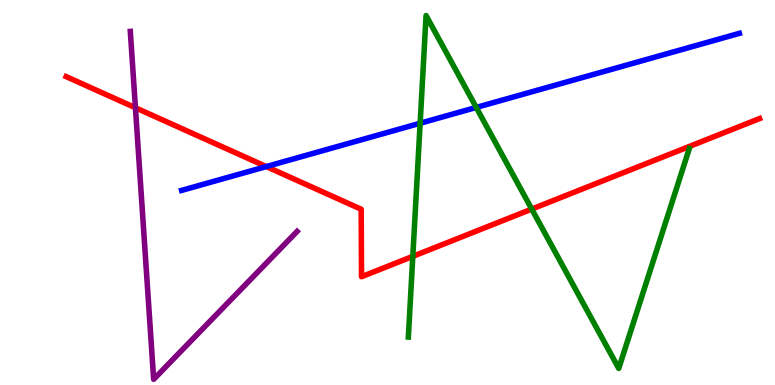[{'lines': ['blue', 'red'], 'intersections': [{'x': 3.44, 'y': 5.67}]}, {'lines': ['green', 'red'], 'intersections': [{'x': 5.33, 'y': 3.34}, {'x': 6.86, 'y': 4.57}]}, {'lines': ['purple', 'red'], 'intersections': [{'x': 1.75, 'y': 7.2}]}, {'lines': ['blue', 'green'], 'intersections': [{'x': 5.42, 'y': 6.8}, {'x': 6.15, 'y': 7.21}]}, {'lines': ['blue', 'purple'], 'intersections': []}, {'lines': ['green', 'purple'], 'intersections': []}]